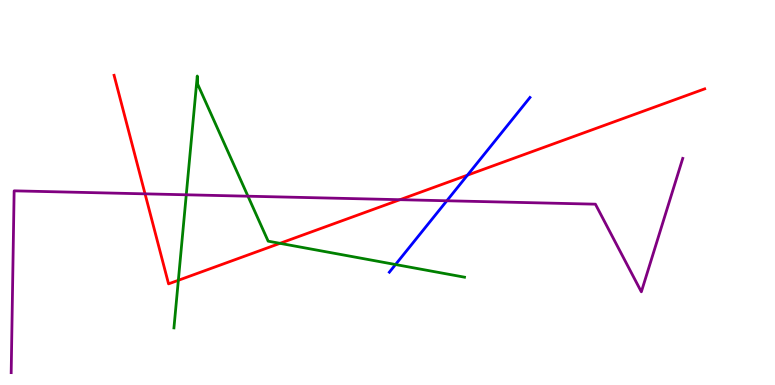[{'lines': ['blue', 'red'], 'intersections': [{'x': 6.03, 'y': 5.45}]}, {'lines': ['green', 'red'], 'intersections': [{'x': 2.3, 'y': 2.72}, {'x': 3.61, 'y': 3.68}]}, {'lines': ['purple', 'red'], 'intersections': [{'x': 1.87, 'y': 4.97}, {'x': 5.16, 'y': 4.81}]}, {'lines': ['blue', 'green'], 'intersections': [{'x': 5.1, 'y': 3.13}]}, {'lines': ['blue', 'purple'], 'intersections': [{'x': 5.77, 'y': 4.79}]}, {'lines': ['green', 'purple'], 'intersections': [{'x': 2.4, 'y': 4.94}, {'x': 3.2, 'y': 4.9}]}]